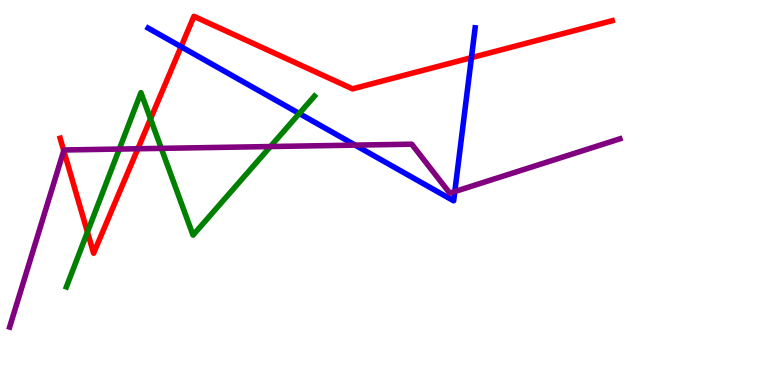[{'lines': ['blue', 'red'], 'intersections': [{'x': 2.34, 'y': 8.79}, {'x': 6.08, 'y': 8.5}]}, {'lines': ['green', 'red'], 'intersections': [{'x': 1.13, 'y': 3.97}, {'x': 1.94, 'y': 6.91}]}, {'lines': ['purple', 'red'], 'intersections': [{'x': 0.823, 'y': 6.09}, {'x': 1.78, 'y': 6.14}]}, {'lines': ['blue', 'green'], 'intersections': [{'x': 3.86, 'y': 7.05}]}, {'lines': ['blue', 'purple'], 'intersections': [{'x': 4.58, 'y': 6.23}, {'x': 5.87, 'y': 5.02}]}, {'lines': ['green', 'purple'], 'intersections': [{'x': 1.54, 'y': 6.13}, {'x': 2.08, 'y': 6.15}, {'x': 3.49, 'y': 6.19}]}]